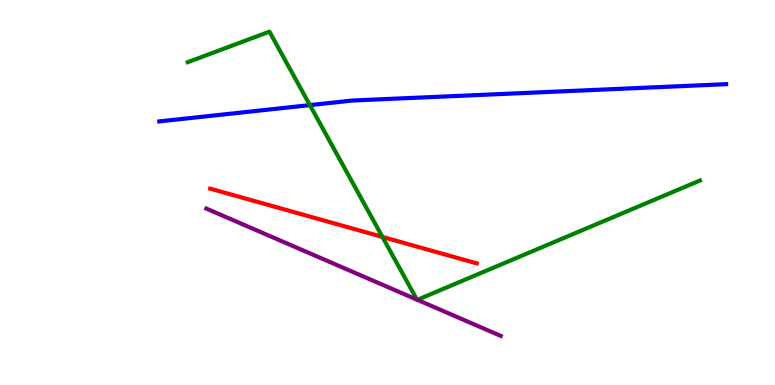[{'lines': ['blue', 'red'], 'intersections': []}, {'lines': ['green', 'red'], 'intersections': [{'x': 4.93, 'y': 3.85}]}, {'lines': ['purple', 'red'], 'intersections': []}, {'lines': ['blue', 'green'], 'intersections': [{'x': 4.0, 'y': 7.27}]}, {'lines': ['blue', 'purple'], 'intersections': []}, {'lines': ['green', 'purple'], 'intersections': [{'x': 5.38, 'y': 2.22}, {'x': 5.38, 'y': 2.21}]}]